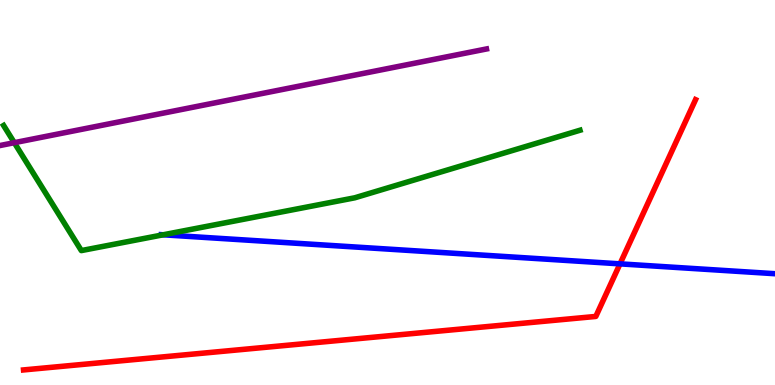[{'lines': ['blue', 'red'], 'intersections': [{'x': 8.0, 'y': 3.15}]}, {'lines': ['green', 'red'], 'intersections': []}, {'lines': ['purple', 'red'], 'intersections': []}, {'lines': ['blue', 'green'], 'intersections': [{'x': 2.11, 'y': 3.9}]}, {'lines': ['blue', 'purple'], 'intersections': []}, {'lines': ['green', 'purple'], 'intersections': [{'x': 0.185, 'y': 6.29}]}]